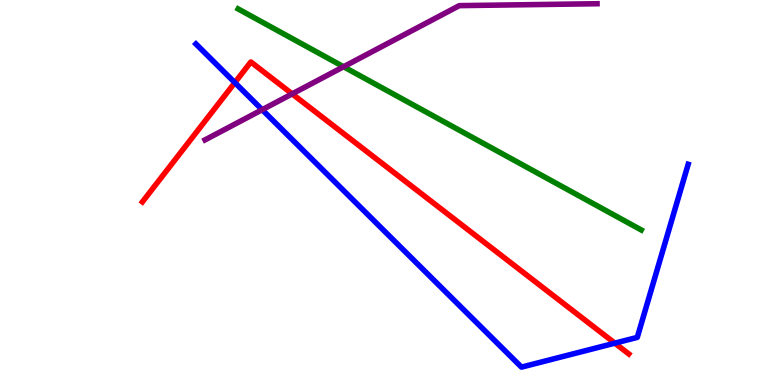[{'lines': ['blue', 'red'], 'intersections': [{'x': 3.03, 'y': 7.85}, {'x': 7.93, 'y': 1.09}]}, {'lines': ['green', 'red'], 'intersections': []}, {'lines': ['purple', 'red'], 'intersections': [{'x': 3.77, 'y': 7.56}]}, {'lines': ['blue', 'green'], 'intersections': []}, {'lines': ['blue', 'purple'], 'intersections': [{'x': 3.38, 'y': 7.15}]}, {'lines': ['green', 'purple'], 'intersections': [{'x': 4.43, 'y': 8.27}]}]